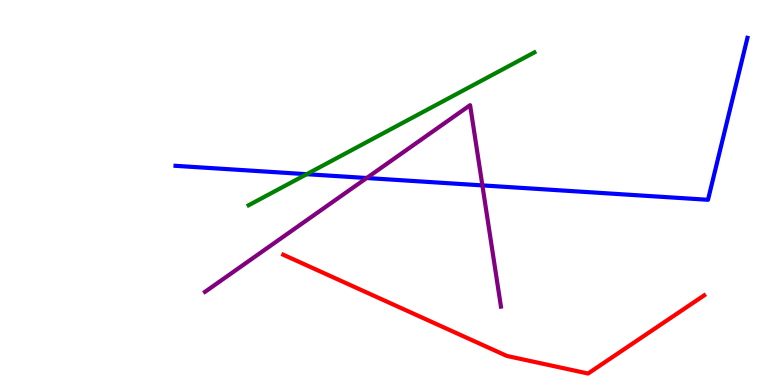[{'lines': ['blue', 'red'], 'intersections': []}, {'lines': ['green', 'red'], 'intersections': []}, {'lines': ['purple', 'red'], 'intersections': []}, {'lines': ['blue', 'green'], 'intersections': [{'x': 3.96, 'y': 5.48}]}, {'lines': ['blue', 'purple'], 'intersections': [{'x': 4.73, 'y': 5.38}, {'x': 6.22, 'y': 5.18}]}, {'lines': ['green', 'purple'], 'intersections': []}]